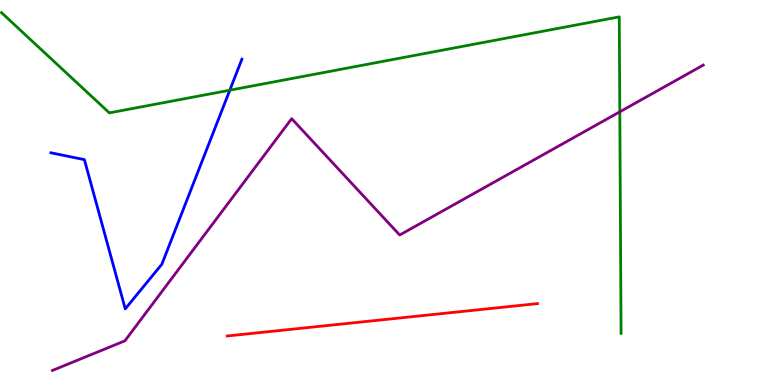[{'lines': ['blue', 'red'], 'intersections': []}, {'lines': ['green', 'red'], 'intersections': []}, {'lines': ['purple', 'red'], 'intersections': []}, {'lines': ['blue', 'green'], 'intersections': [{'x': 2.97, 'y': 7.66}]}, {'lines': ['blue', 'purple'], 'intersections': []}, {'lines': ['green', 'purple'], 'intersections': [{'x': 8.0, 'y': 7.1}]}]